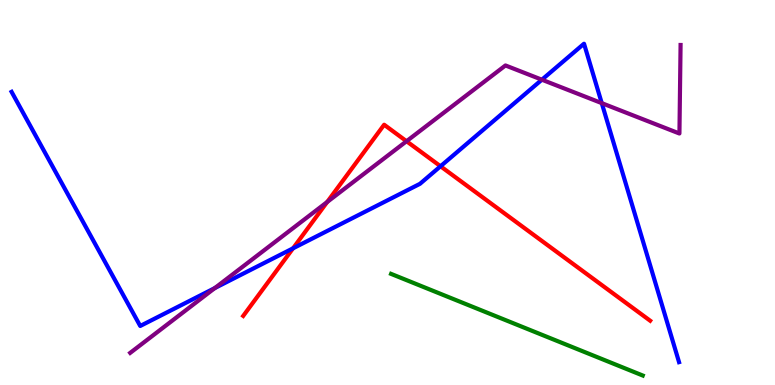[{'lines': ['blue', 'red'], 'intersections': [{'x': 3.78, 'y': 3.55}, {'x': 5.68, 'y': 5.68}]}, {'lines': ['green', 'red'], 'intersections': []}, {'lines': ['purple', 'red'], 'intersections': [{'x': 4.22, 'y': 4.75}, {'x': 5.25, 'y': 6.33}]}, {'lines': ['blue', 'green'], 'intersections': []}, {'lines': ['blue', 'purple'], 'intersections': [{'x': 2.77, 'y': 2.52}, {'x': 6.99, 'y': 7.93}, {'x': 7.76, 'y': 7.32}]}, {'lines': ['green', 'purple'], 'intersections': []}]